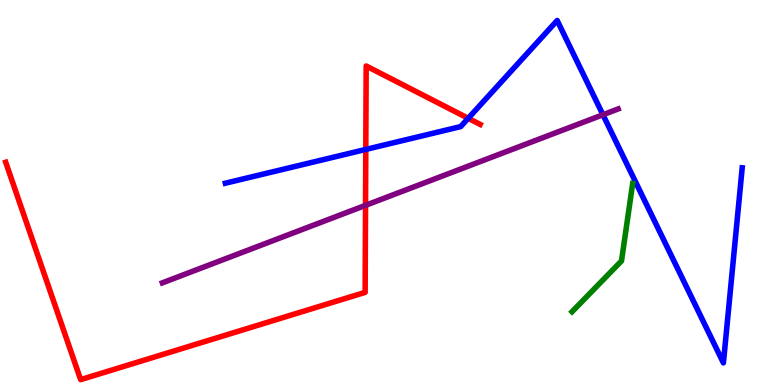[{'lines': ['blue', 'red'], 'intersections': [{'x': 4.72, 'y': 6.12}, {'x': 6.04, 'y': 6.93}]}, {'lines': ['green', 'red'], 'intersections': []}, {'lines': ['purple', 'red'], 'intersections': [{'x': 4.72, 'y': 4.67}]}, {'lines': ['blue', 'green'], 'intersections': []}, {'lines': ['blue', 'purple'], 'intersections': [{'x': 7.78, 'y': 7.02}]}, {'lines': ['green', 'purple'], 'intersections': []}]